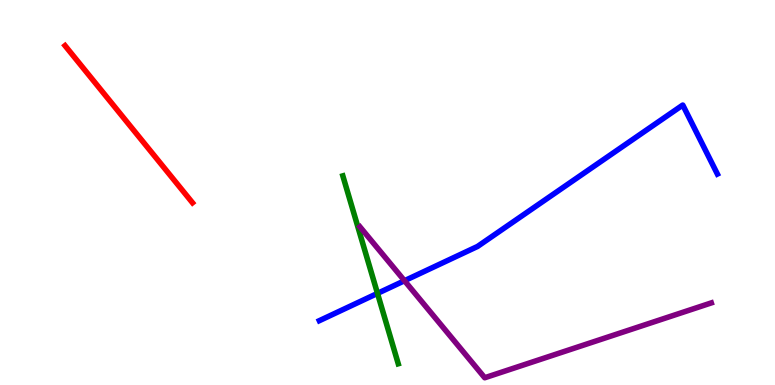[{'lines': ['blue', 'red'], 'intersections': []}, {'lines': ['green', 'red'], 'intersections': []}, {'lines': ['purple', 'red'], 'intersections': []}, {'lines': ['blue', 'green'], 'intersections': [{'x': 4.87, 'y': 2.38}]}, {'lines': ['blue', 'purple'], 'intersections': [{'x': 5.22, 'y': 2.71}]}, {'lines': ['green', 'purple'], 'intersections': []}]